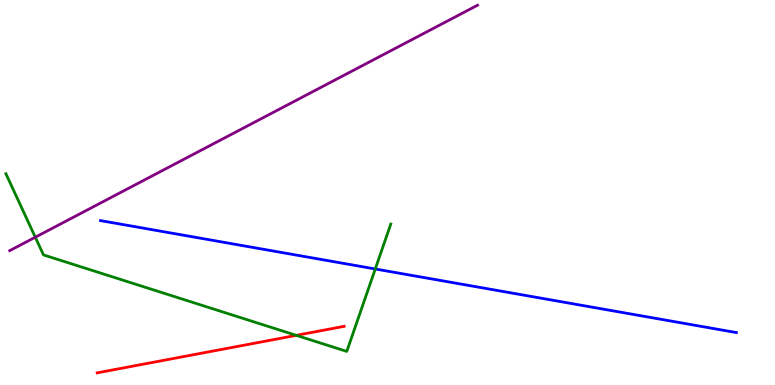[{'lines': ['blue', 'red'], 'intersections': []}, {'lines': ['green', 'red'], 'intersections': [{'x': 3.82, 'y': 1.29}]}, {'lines': ['purple', 'red'], 'intersections': []}, {'lines': ['blue', 'green'], 'intersections': [{'x': 4.84, 'y': 3.01}]}, {'lines': ['blue', 'purple'], 'intersections': []}, {'lines': ['green', 'purple'], 'intersections': [{'x': 0.456, 'y': 3.84}]}]